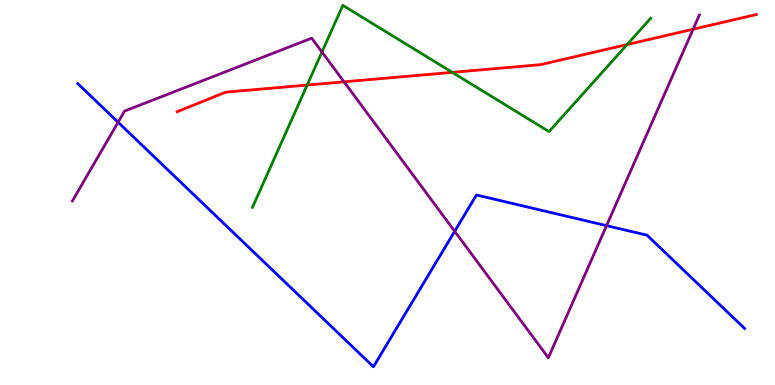[{'lines': ['blue', 'red'], 'intersections': []}, {'lines': ['green', 'red'], 'intersections': [{'x': 3.96, 'y': 7.79}, {'x': 5.84, 'y': 8.12}, {'x': 8.09, 'y': 8.84}]}, {'lines': ['purple', 'red'], 'intersections': [{'x': 4.44, 'y': 7.87}, {'x': 8.94, 'y': 9.24}]}, {'lines': ['blue', 'green'], 'intersections': []}, {'lines': ['blue', 'purple'], 'intersections': [{'x': 1.52, 'y': 6.82}, {'x': 5.87, 'y': 3.99}, {'x': 7.83, 'y': 4.14}]}, {'lines': ['green', 'purple'], 'intersections': [{'x': 4.15, 'y': 8.65}]}]